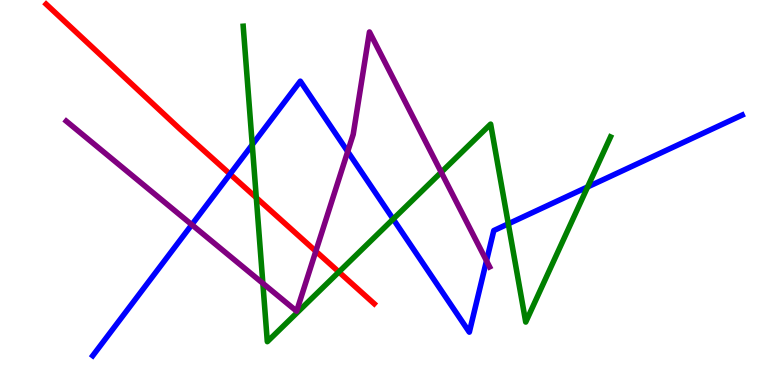[{'lines': ['blue', 'red'], 'intersections': [{'x': 2.97, 'y': 5.48}]}, {'lines': ['green', 'red'], 'intersections': [{'x': 3.31, 'y': 4.86}, {'x': 4.37, 'y': 2.94}]}, {'lines': ['purple', 'red'], 'intersections': [{'x': 4.08, 'y': 3.47}]}, {'lines': ['blue', 'green'], 'intersections': [{'x': 3.25, 'y': 6.24}, {'x': 5.07, 'y': 4.31}, {'x': 6.56, 'y': 4.19}, {'x': 7.58, 'y': 5.14}]}, {'lines': ['blue', 'purple'], 'intersections': [{'x': 2.47, 'y': 4.16}, {'x': 4.49, 'y': 6.06}, {'x': 6.28, 'y': 3.23}]}, {'lines': ['green', 'purple'], 'intersections': [{'x': 3.39, 'y': 2.64}, {'x': 5.69, 'y': 5.53}]}]